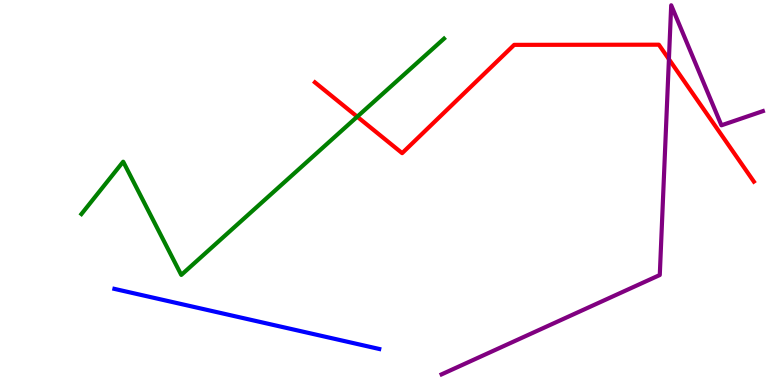[{'lines': ['blue', 'red'], 'intersections': []}, {'lines': ['green', 'red'], 'intersections': [{'x': 4.61, 'y': 6.97}]}, {'lines': ['purple', 'red'], 'intersections': [{'x': 8.63, 'y': 8.46}]}, {'lines': ['blue', 'green'], 'intersections': []}, {'lines': ['blue', 'purple'], 'intersections': []}, {'lines': ['green', 'purple'], 'intersections': []}]